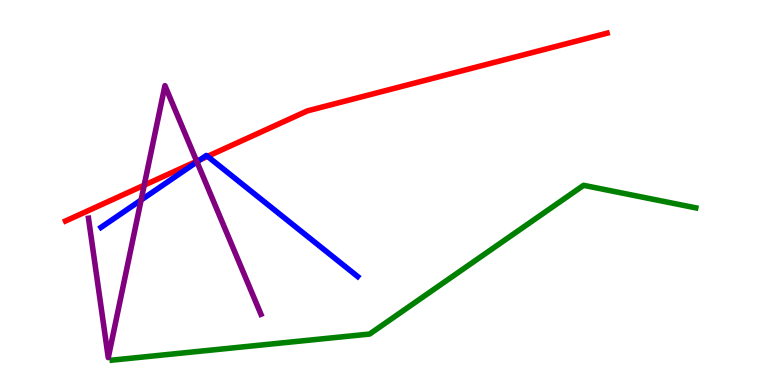[{'lines': ['blue', 'red'], 'intersections': [{'x': 2.58, 'y': 5.85}, {'x': 2.68, 'y': 5.94}]}, {'lines': ['green', 'red'], 'intersections': []}, {'lines': ['purple', 'red'], 'intersections': [{'x': 1.86, 'y': 5.19}, {'x': 2.54, 'y': 5.81}]}, {'lines': ['blue', 'green'], 'intersections': []}, {'lines': ['blue', 'purple'], 'intersections': [{'x': 1.82, 'y': 4.8}, {'x': 2.54, 'y': 5.79}]}, {'lines': ['green', 'purple'], 'intersections': []}]